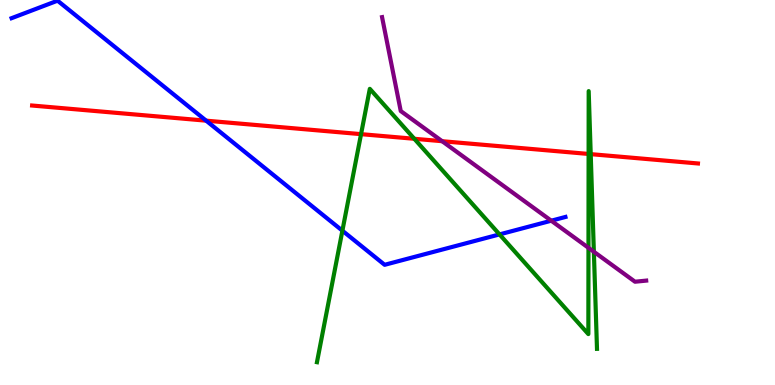[{'lines': ['blue', 'red'], 'intersections': [{'x': 2.66, 'y': 6.87}]}, {'lines': ['green', 'red'], 'intersections': [{'x': 4.66, 'y': 6.52}, {'x': 5.35, 'y': 6.4}, {'x': 7.59, 'y': 6.0}, {'x': 7.62, 'y': 6.0}]}, {'lines': ['purple', 'red'], 'intersections': [{'x': 5.71, 'y': 6.33}]}, {'lines': ['blue', 'green'], 'intersections': [{'x': 4.42, 'y': 4.01}, {'x': 6.45, 'y': 3.91}]}, {'lines': ['blue', 'purple'], 'intersections': [{'x': 7.11, 'y': 4.27}]}, {'lines': ['green', 'purple'], 'intersections': [{'x': 7.59, 'y': 3.56}, {'x': 7.66, 'y': 3.46}]}]